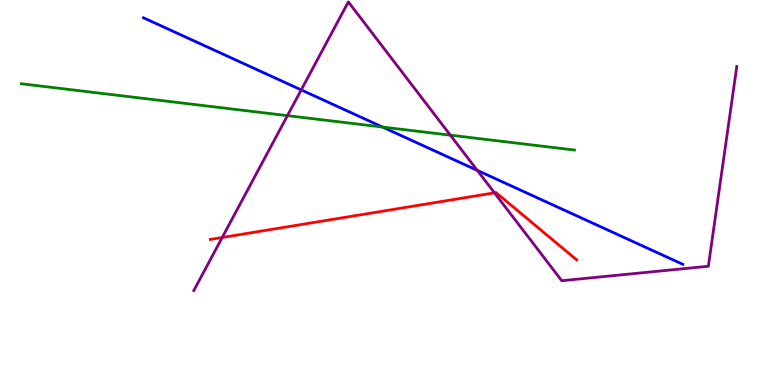[{'lines': ['blue', 'red'], 'intersections': []}, {'lines': ['green', 'red'], 'intersections': []}, {'lines': ['purple', 'red'], 'intersections': [{'x': 2.87, 'y': 3.83}, {'x': 6.38, 'y': 4.99}]}, {'lines': ['blue', 'green'], 'intersections': [{'x': 4.93, 'y': 6.7}]}, {'lines': ['blue', 'purple'], 'intersections': [{'x': 3.89, 'y': 7.67}, {'x': 6.16, 'y': 5.57}]}, {'lines': ['green', 'purple'], 'intersections': [{'x': 3.71, 'y': 7.0}, {'x': 5.81, 'y': 6.49}]}]